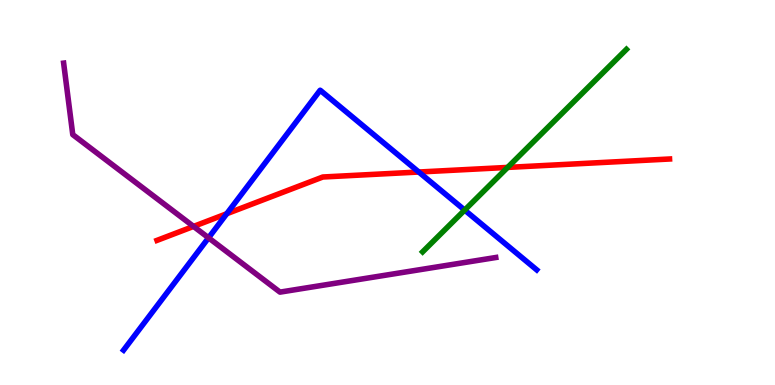[{'lines': ['blue', 'red'], 'intersections': [{'x': 2.93, 'y': 4.45}, {'x': 5.4, 'y': 5.53}]}, {'lines': ['green', 'red'], 'intersections': [{'x': 6.55, 'y': 5.65}]}, {'lines': ['purple', 'red'], 'intersections': [{'x': 2.5, 'y': 4.12}]}, {'lines': ['blue', 'green'], 'intersections': [{'x': 6.0, 'y': 4.54}]}, {'lines': ['blue', 'purple'], 'intersections': [{'x': 2.69, 'y': 3.82}]}, {'lines': ['green', 'purple'], 'intersections': []}]